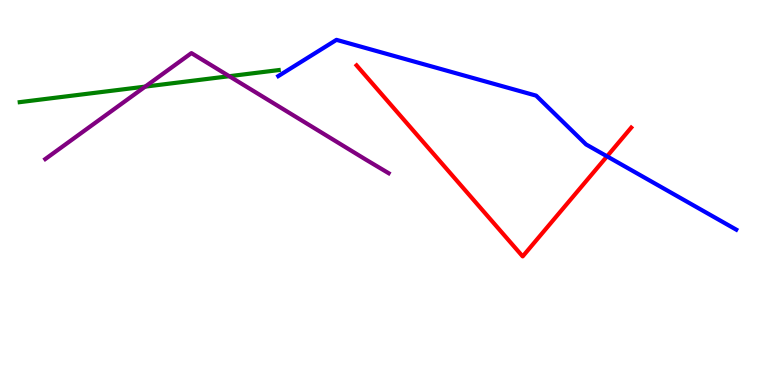[{'lines': ['blue', 'red'], 'intersections': [{'x': 7.83, 'y': 5.94}]}, {'lines': ['green', 'red'], 'intersections': []}, {'lines': ['purple', 'red'], 'intersections': []}, {'lines': ['blue', 'green'], 'intersections': []}, {'lines': ['blue', 'purple'], 'intersections': []}, {'lines': ['green', 'purple'], 'intersections': [{'x': 1.87, 'y': 7.75}, {'x': 2.96, 'y': 8.02}]}]